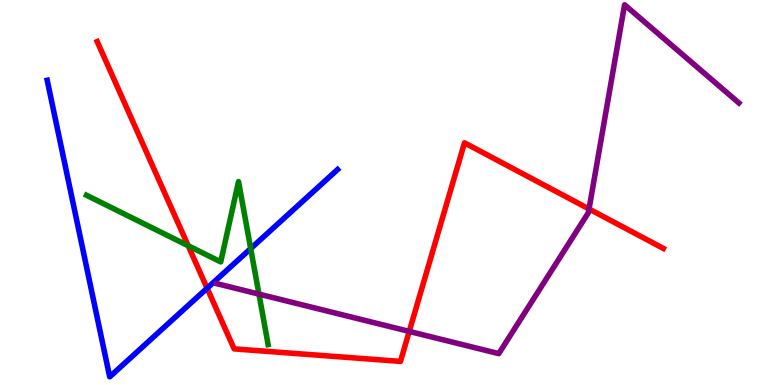[{'lines': ['blue', 'red'], 'intersections': [{'x': 2.67, 'y': 2.51}]}, {'lines': ['green', 'red'], 'intersections': [{'x': 2.43, 'y': 3.62}]}, {'lines': ['purple', 'red'], 'intersections': [{'x': 5.28, 'y': 1.39}, {'x': 7.6, 'y': 4.57}]}, {'lines': ['blue', 'green'], 'intersections': [{'x': 3.23, 'y': 3.54}]}, {'lines': ['blue', 'purple'], 'intersections': []}, {'lines': ['green', 'purple'], 'intersections': [{'x': 3.34, 'y': 2.36}]}]